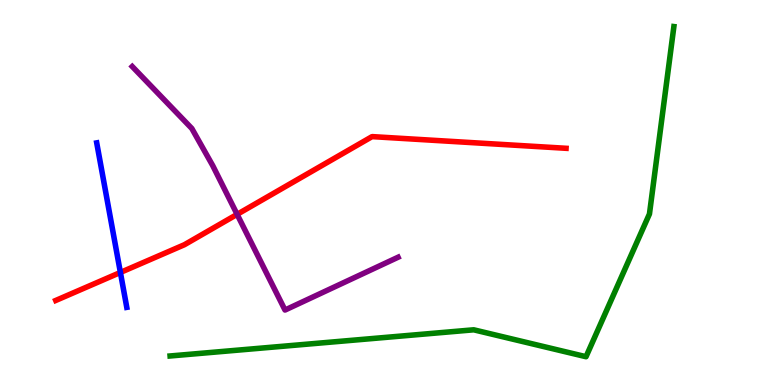[{'lines': ['blue', 'red'], 'intersections': [{'x': 1.55, 'y': 2.92}]}, {'lines': ['green', 'red'], 'intersections': []}, {'lines': ['purple', 'red'], 'intersections': [{'x': 3.06, 'y': 4.43}]}, {'lines': ['blue', 'green'], 'intersections': []}, {'lines': ['blue', 'purple'], 'intersections': []}, {'lines': ['green', 'purple'], 'intersections': []}]